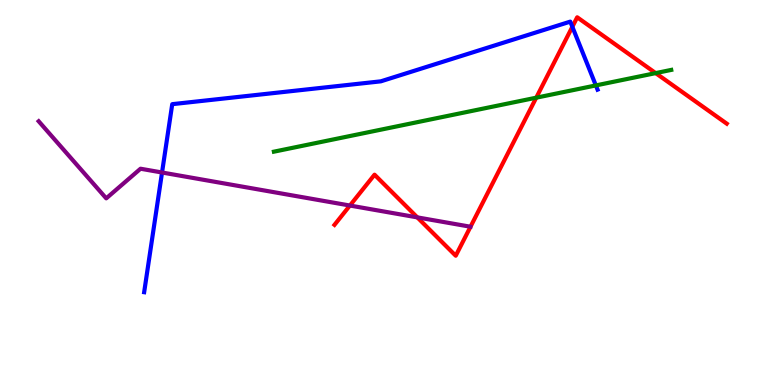[{'lines': ['blue', 'red'], 'intersections': [{'x': 7.39, 'y': 9.3}]}, {'lines': ['green', 'red'], 'intersections': [{'x': 6.92, 'y': 7.46}, {'x': 8.46, 'y': 8.1}]}, {'lines': ['purple', 'red'], 'intersections': [{'x': 4.51, 'y': 4.66}, {'x': 5.38, 'y': 4.35}]}, {'lines': ['blue', 'green'], 'intersections': [{'x': 7.69, 'y': 7.78}]}, {'lines': ['blue', 'purple'], 'intersections': [{'x': 2.09, 'y': 5.52}]}, {'lines': ['green', 'purple'], 'intersections': []}]